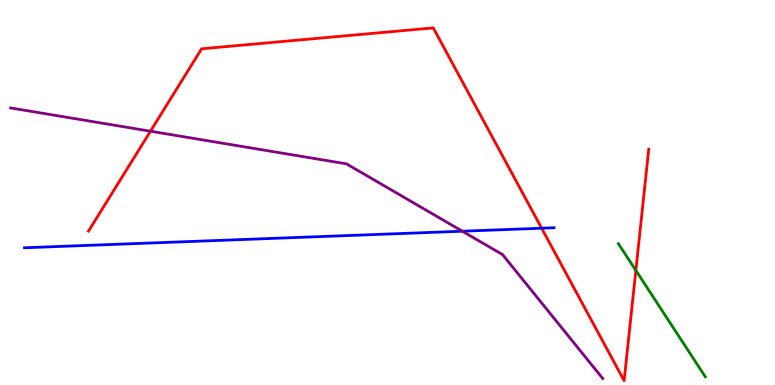[{'lines': ['blue', 'red'], 'intersections': [{'x': 6.99, 'y': 4.07}]}, {'lines': ['green', 'red'], 'intersections': [{'x': 8.2, 'y': 2.98}]}, {'lines': ['purple', 'red'], 'intersections': [{'x': 1.94, 'y': 6.59}]}, {'lines': ['blue', 'green'], 'intersections': []}, {'lines': ['blue', 'purple'], 'intersections': [{'x': 5.97, 'y': 3.99}]}, {'lines': ['green', 'purple'], 'intersections': []}]